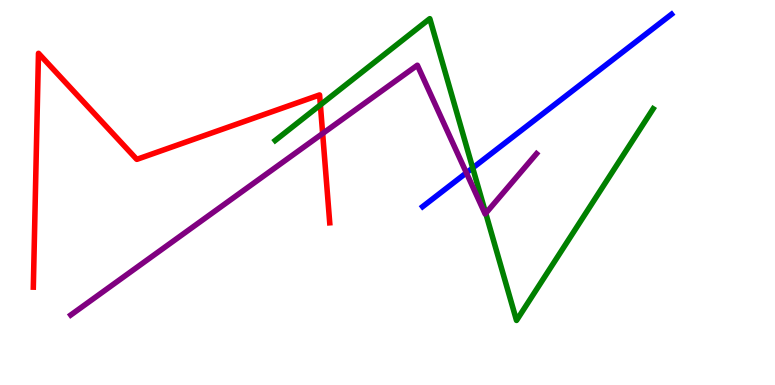[{'lines': ['blue', 'red'], 'intersections': []}, {'lines': ['green', 'red'], 'intersections': [{'x': 4.13, 'y': 7.28}]}, {'lines': ['purple', 'red'], 'intersections': [{'x': 4.16, 'y': 6.53}]}, {'lines': ['blue', 'green'], 'intersections': [{'x': 6.1, 'y': 5.64}]}, {'lines': ['blue', 'purple'], 'intersections': [{'x': 6.02, 'y': 5.51}]}, {'lines': ['green', 'purple'], 'intersections': [{'x': 6.27, 'y': 4.46}]}]